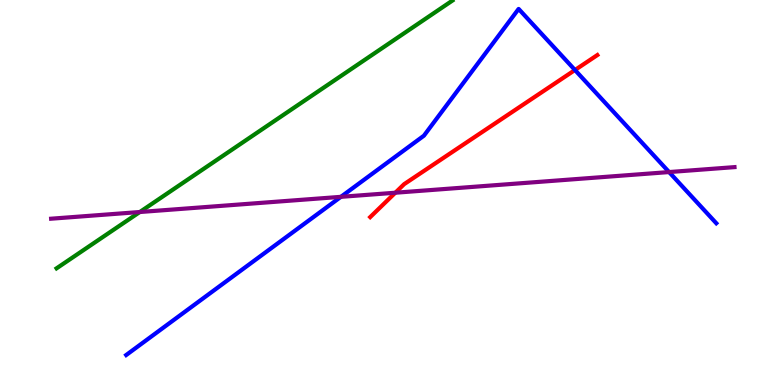[{'lines': ['blue', 'red'], 'intersections': [{'x': 7.42, 'y': 8.18}]}, {'lines': ['green', 'red'], 'intersections': []}, {'lines': ['purple', 'red'], 'intersections': [{'x': 5.1, 'y': 4.99}]}, {'lines': ['blue', 'green'], 'intersections': []}, {'lines': ['blue', 'purple'], 'intersections': [{'x': 4.4, 'y': 4.89}, {'x': 8.63, 'y': 5.53}]}, {'lines': ['green', 'purple'], 'intersections': [{'x': 1.8, 'y': 4.49}]}]